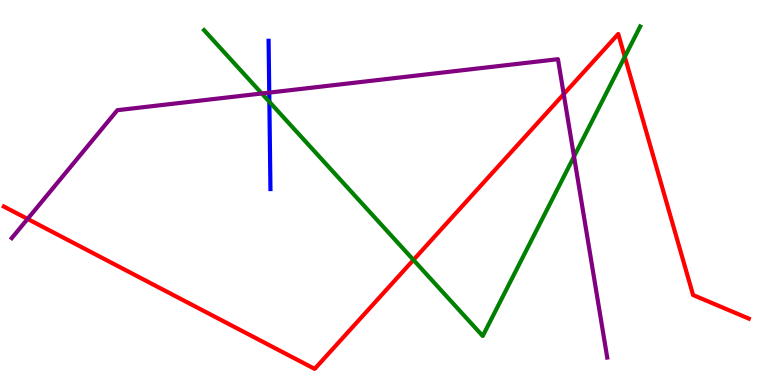[{'lines': ['blue', 'red'], 'intersections': []}, {'lines': ['green', 'red'], 'intersections': [{'x': 5.33, 'y': 3.25}, {'x': 8.06, 'y': 8.53}]}, {'lines': ['purple', 'red'], 'intersections': [{'x': 0.356, 'y': 4.31}, {'x': 7.27, 'y': 7.55}]}, {'lines': ['blue', 'green'], 'intersections': [{'x': 3.48, 'y': 7.36}]}, {'lines': ['blue', 'purple'], 'intersections': [{'x': 3.47, 'y': 7.59}]}, {'lines': ['green', 'purple'], 'intersections': [{'x': 3.38, 'y': 7.57}, {'x': 7.41, 'y': 5.93}]}]